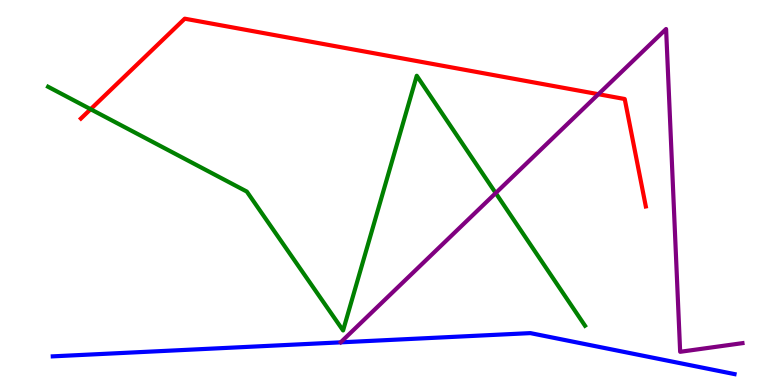[{'lines': ['blue', 'red'], 'intersections': []}, {'lines': ['green', 'red'], 'intersections': [{'x': 1.17, 'y': 7.16}]}, {'lines': ['purple', 'red'], 'intersections': [{'x': 7.72, 'y': 7.55}]}, {'lines': ['blue', 'green'], 'intersections': []}, {'lines': ['blue', 'purple'], 'intersections': []}, {'lines': ['green', 'purple'], 'intersections': [{'x': 6.4, 'y': 4.99}]}]